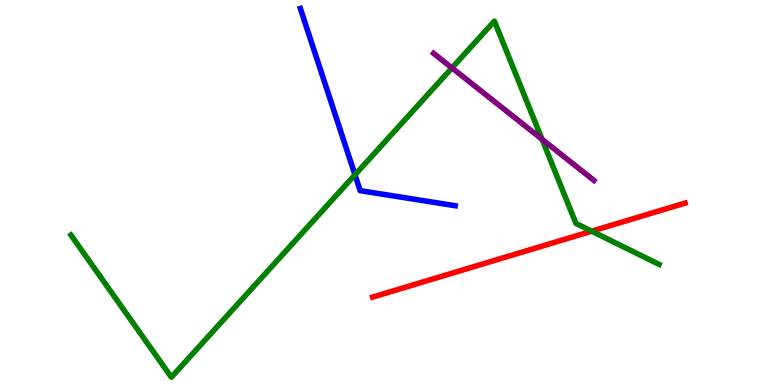[{'lines': ['blue', 'red'], 'intersections': []}, {'lines': ['green', 'red'], 'intersections': [{'x': 7.63, 'y': 4.0}]}, {'lines': ['purple', 'red'], 'intersections': []}, {'lines': ['blue', 'green'], 'intersections': [{'x': 4.58, 'y': 5.46}]}, {'lines': ['blue', 'purple'], 'intersections': []}, {'lines': ['green', 'purple'], 'intersections': [{'x': 5.83, 'y': 8.24}, {'x': 6.99, 'y': 6.38}]}]